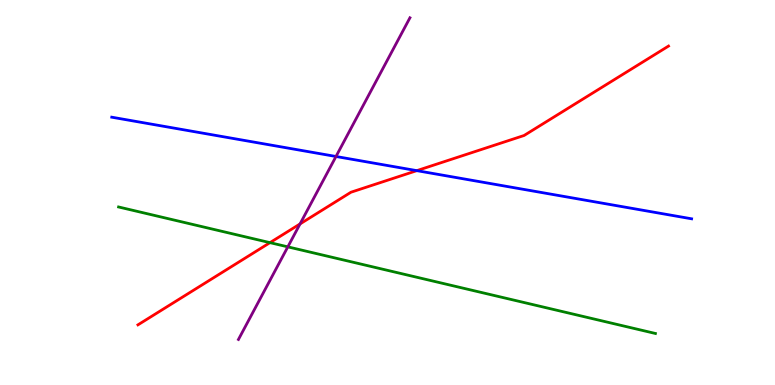[{'lines': ['blue', 'red'], 'intersections': [{'x': 5.38, 'y': 5.57}]}, {'lines': ['green', 'red'], 'intersections': [{'x': 3.48, 'y': 3.7}]}, {'lines': ['purple', 'red'], 'intersections': [{'x': 3.87, 'y': 4.18}]}, {'lines': ['blue', 'green'], 'intersections': []}, {'lines': ['blue', 'purple'], 'intersections': [{'x': 4.34, 'y': 5.94}]}, {'lines': ['green', 'purple'], 'intersections': [{'x': 3.71, 'y': 3.59}]}]